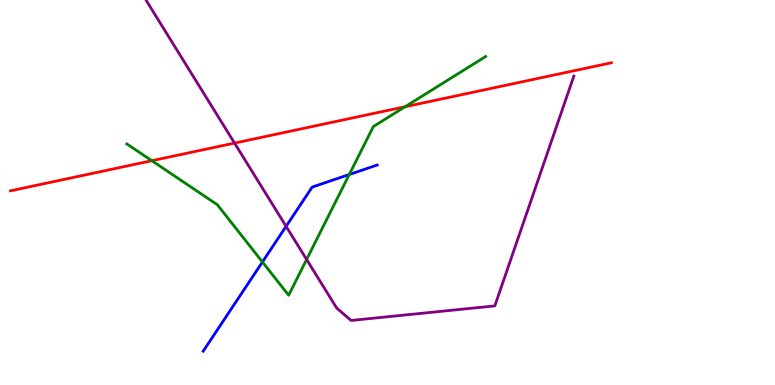[{'lines': ['blue', 'red'], 'intersections': []}, {'lines': ['green', 'red'], 'intersections': [{'x': 1.96, 'y': 5.83}, {'x': 5.23, 'y': 7.23}]}, {'lines': ['purple', 'red'], 'intersections': [{'x': 3.03, 'y': 6.28}]}, {'lines': ['blue', 'green'], 'intersections': [{'x': 3.39, 'y': 3.2}, {'x': 4.51, 'y': 5.47}]}, {'lines': ['blue', 'purple'], 'intersections': [{'x': 3.69, 'y': 4.12}]}, {'lines': ['green', 'purple'], 'intersections': [{'x': 3.96, 'y': 3.26}]}]